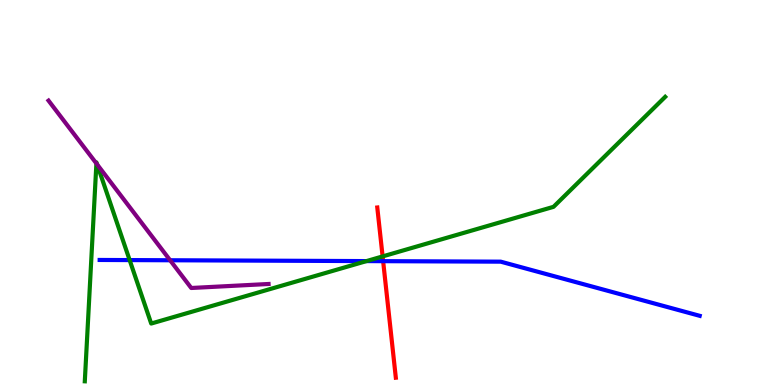[{'lines': ['blue', 'red'], 'intersections': [{'x': 4.94, 'y': 3.22}]}, {'lines': ['green', 'red'], 'intersections': [{'x': 4.94, 'y': 3.34}]}, {'lines': ['purple', 'red'], 'intersections': []}, {'lines': ['blue', 'green'], 'intersections': [{'x': 1.67, 'y': 3.24}, {'x': 4.73, 'y': 3.22}]}, {'lines': ['blue', 'purple'], 'intersections': [{'x': 2.2, 'y': 3.24}]}, {'lines': ['green', 'purple'], 'intersections': [{'x': 1.24, 'y': 5.75}, {'x': 1.25, 'y': 5.73}]}]